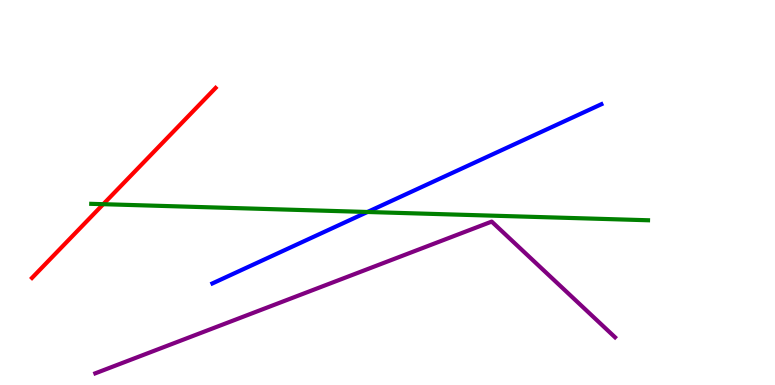[{'lines': ['blue', 'red'], 'intersections': []}, {'lines': ['green', 'red'], 'intersections': [{'x': 1.33, 'y': 4.7}]}, {'lines': ['purple', 'red'], 'intersections': []}, {'lines': ['blue', 'green'], 'intersections': [{'x': 4.74, 'y': 4.49}]}, {'lines': ['blue', 'purple'], 'intersections': []}, {'lines': ['green', 'purple'], 'intersections': []}]